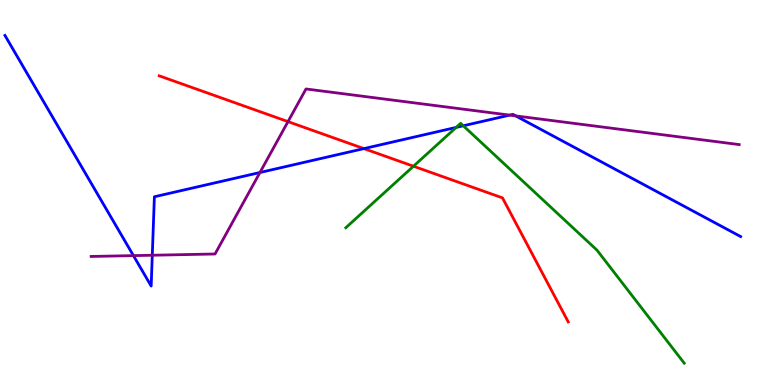[{'lines': ['blue', 'red'], 'intersections': [{'x': 4.7, 'y': 6.14}]}, {'lines': ['green', 'red'], 'intersections': [{'x': 5.33, 'y': 5.68}]}, {'lines': ['purple', 'red'], 'intersections': [{'x': 3.72, 'y': 6.84}]}, {'lines': ['blue', 'green'], 'intersections': [{'x': 5.89, 'y': 6.69}, {'x': 5.98, 'y': 6.73}]}, {'lines': ['blue', 'purple'], 'intersections': [{'x': 1.72, 'y': 3.36}, {'x': 1.96, 'y': 3.37}, {'x': 3.35, 'y': 5.52}, {'x': 6.58, 'y': 7.01}, {'x': 6.65, 'y': 6.99}]}, {'lines': ['green', 'purple'], 'intersections': []}]